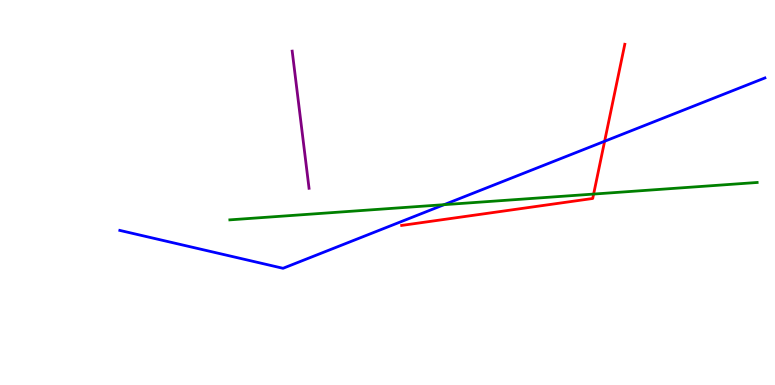[{'lines': ['blue', 'red'], 'intersections': [{'x': 7.8, 'y': 6.33}]}, {'lines': ['green', 'red'], 'intersections': [{'x': 7.66, 'y': 4.96}]}, {'lines': ['purple', 'red'], 'intersections': []}, {'lines': ['blue', 'green'], 'intersections': [{'x': 5.73, 'y': 4.68}]}, {'lines': ['blue', 'purple'], 'intersections': []}, {'lines': ['green', 'purple'], 'intersections': []}]